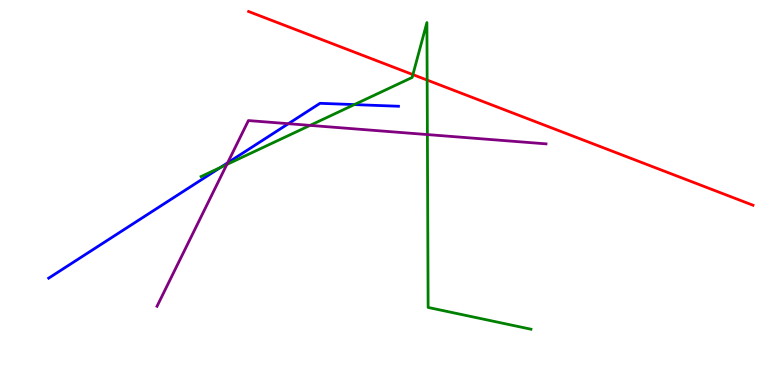[{'lines': ['blue', 'red'], 'intersections': []}, {'lines': ['green', 'red'], 'intersections': [{'x': 5.33, 'y': 8.06}, {'x': 5.51, 'y': 7.92}]}, {'lines': ['purple', 'red'], 'intersections': []}, {'lines': ['blue', 'green'], 'intersections': [{'x': 2.85, 'y': 5.65}, {'x': 4.57, 'y': 7.28}]}, {'lines': ['blue', 'purple'], 'intersections': [{'x': 2.94, 'y': 5.77}, {'x': 3.72, 'y': 6.79}]}, {'lines': ['green', 'purple'], 'intersections': [{'x': 2.93, 'y': 5.73}, {'x': 4.0, 'y': 6.74}, {'x': 5.51, 'y': 6.5}]}]